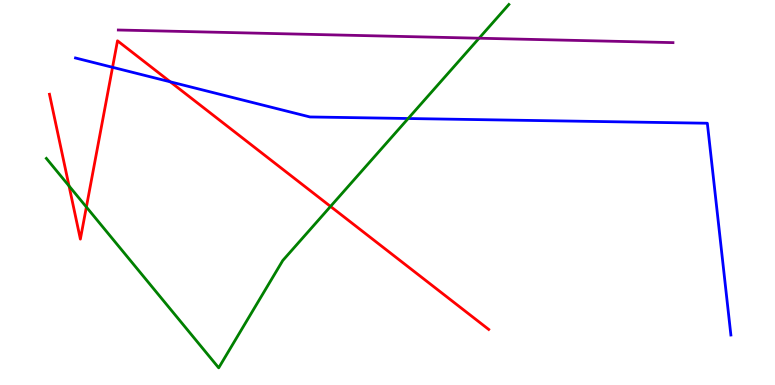[{'lines': ['blue', 'red'], 'intersections': [{'x': 1.45, 'y': 8.25}, {'x': 2.2, 'y': 7.88}]}, {'lines': ['green', 'red'], 'intersections': [{'x': 0.891, 'y': 5.17}, {'x': 1.11, 'y': 4.62}, {'x': 4.26, 'y': 4.64}]}, {'lines': ['purple', 'red'], 'intersections': []}, {'lines': ['blue', 'green'], 'intersections': [{'x': 5.27, 'y': 6.92}]}, {'lines': ['blue', 'purple'], 'intersections': []}, {'lines': ['green', 'purple'], 'intersections': [{'x': 6.18, 'y': 9.01}]}]